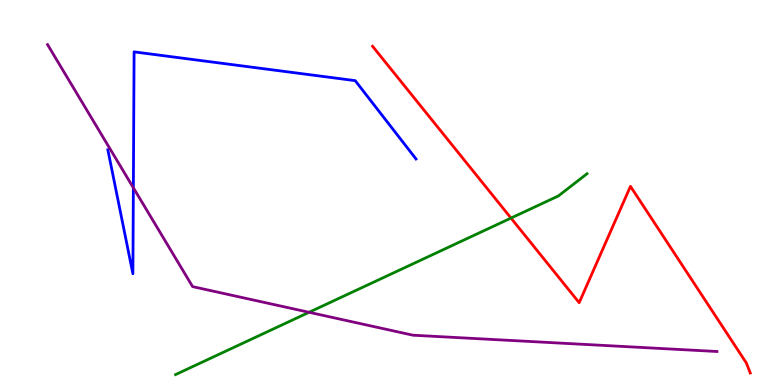[{'lines': ['blue', 'red'], 'intersections': []}, {'lines': ['green', 'red'], 'intersections': [{'x': 6.59, 'y': 4.34}]}, {'lines': ['purple', 'red'], 'intersections': []}, {'lines': ['blue', 'green'], 'intersections': []}, {'lines': ['blue', 'purple'], 'intersections': [{'x': 1.72, 'y': 5.12}]}, {'lines': ['green', 'purple'], 'intersections': [{'x': 3.99, 'y': 1.89}]}]